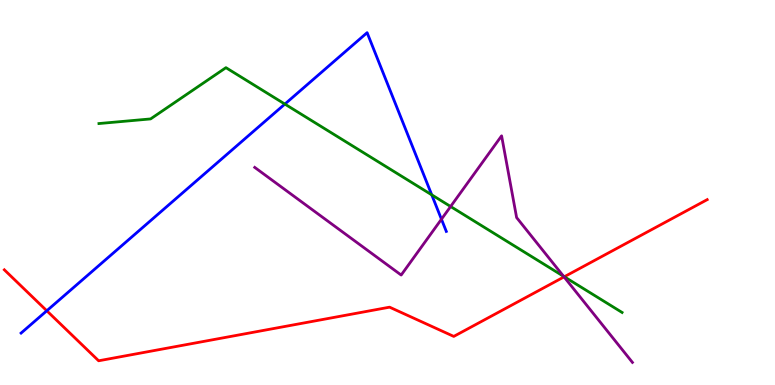[{'lines': ['blue', 'red'], 'intersections': [{'x': 0.604, 'y': 1.93}]}, {'lines': ['green', 'red'], 'intersections': [{'x': 7.28, 'y': 2.81}]}, {'lines': ['purple', 'red'], 'intersections': [{'x': 7.28, 'y': 2.81}]}, {'lines': ['blue', 'green'], 'intersections': [{'x': 3.68, 'y': 7.3}, {'x': 5.57, 'y': 4.94}]}, {'lines': ['blue', 'purple'], 'intersections': [{'x': 5.7, 'y': 4.31}]}, {'lines': ['green', 'purple'], 'intersections': [{'x': 5.81, 'y': 4.64}, {'x': 7.27, 'y': 2.82}]}]